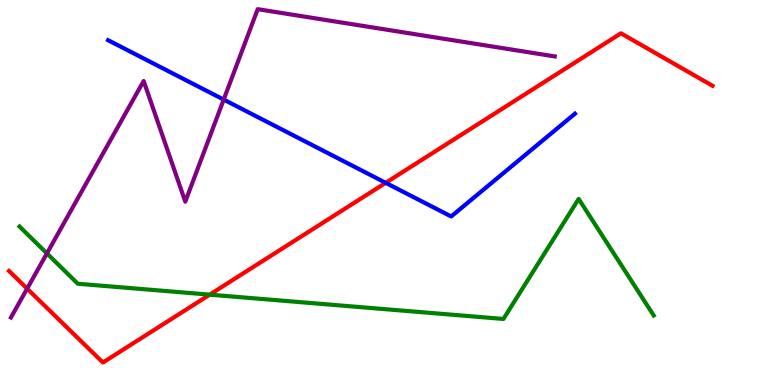[{'lines': ['blue', 'red'], 'intersections': [{'x': 4.98, 'y': 5.25}]}, {'lines': ['green', 'red'], 'intersections': [{'x': 2.71, 'y': 2.35}]}, {'lines': ['purple', 'red'], 'intersections': [{'x': 0.35, 'y': 2.5}]}, {'lines': ['blue', 'green'], 'intersections': []}, {'lines': ['blue', 'purple'], 'intersections': [{'x': 2.89, 'y': 7.41}]}, {'lines': ['green', 'purple'], 'intersections': [{'x': 0.605, 'y': 3.42}]}]